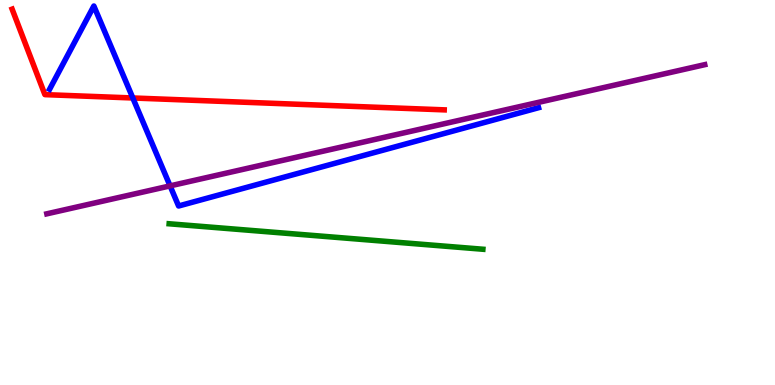[{'lines': ['blue', 'red'], 'intersections': [{'x': 1.71, 'y': 7.46}]}, {'lines': ['green', 'red'], 'intersections': []}, {'lines': ['purple', 'red'], 'intersections': []}, {'lines': ['blue', 'green'], 'intersections': []}, {'lines': ['blue', 'purple'], 'intersections': [{'x': 2.19, 'y': 5.17}]}, {'lines': ['green', 'purple'], 'intersections': []}]